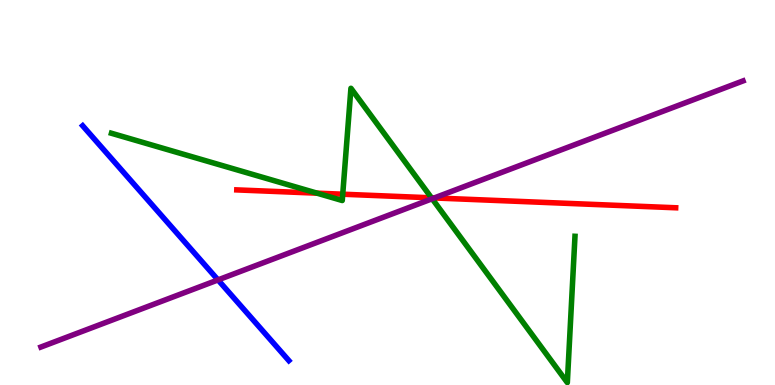[{'lines': ['blue', 'red'], 'intersections': []}, {'lines': ['green', 'red'], 'intersections': [{'x': 4.09, 'y': 4.98}, {'x': 4.42, 'y': 4.96}, {'x': 5.57, 'y': 4.86}]}, {'lines': ['purple', 'red'], 'intersections': [{'x': 5.6, 'y': 4.86}]}, {'lines': ['blue', 'green'], 'intersections': []}, {'lines': ['blue', 'purple'], 'intersections': [{'x': 2.81, 'y': 2.73}]}, {'lines': ['green', 'purple'], 'intersections': [{'x': 5.58, 'y': 4.84}]}]